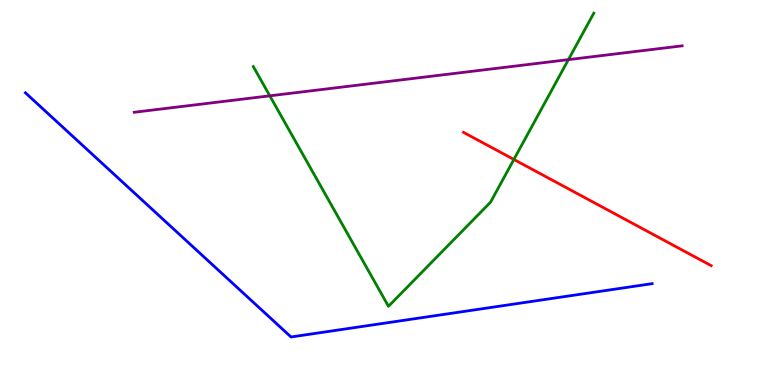[{'lines': ['blue', 'red'], 'intersections': []}, {'lines': ['green', 'red'], 'intersections': [{'x': 6.63, 'y': 5.86}]}, {'lines': ['purple', 'red'], 'intersections': []}, {'lines': ['blue', 'green'], 'intersections': []}, {'lines': ['blue', 'purple'], 'intersections': []}, {'lines': ['green', 'purple'], 'intersections': [{'x': 3.48, 'y': 7.51}, {'x': 7.33, 'y': 8.45}]}]